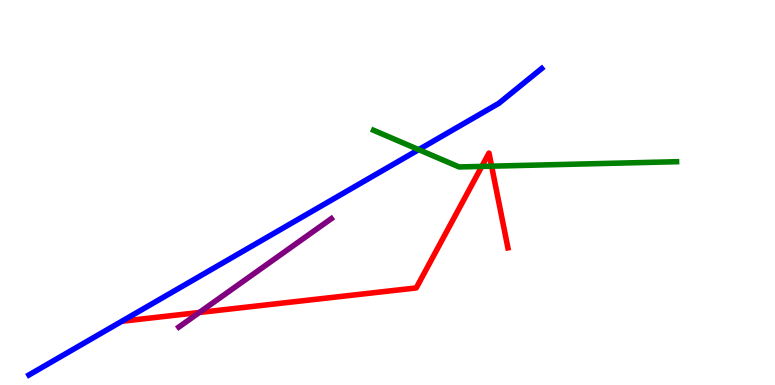[{'lines': ['blue', 'red'], 'intersections': []}, {'lines': ['green', 'red'], 'intersections': [{'x': 6.22, 'y': 5.68}, {'x': 6.34, 'y': 5.68}]}, {'lines': ['purple', 'red'], 'intersections': [{'x': 2.57, 'y': 1.88}]}, {'lines': ['blue', 'green'], 'intersections': [{'x': 5.4, 'y': 6.11}]}, {'lines': ['blue', 'purple'], 'intersections': []}, {'lines': ['green', 'purple'], 'intersections': []}]